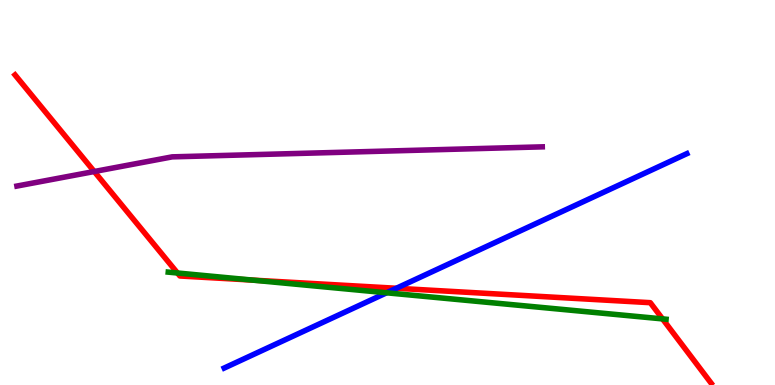[{'lines': ['blue', 'red'], 'intersections': [{'x': 5.11, 'y': 2.51}]}, {'lines': ['green', 'red'], 'intersections': [{'x': 2.29, 'y': 2.91}, {'x': 3.26, 'y': 2.72}, {'x': 8.55, 'y': 1.72}]}, {'lines': ['purple', 'red'], 'intersections': [{'x': 1.22, 'y': 5.54}]}, {'lines': ['blue', 'green'], 'intersections': [{'x': 4.99, 'y': 2.4}]}, {'lines': ['blue', 'purple'], 'intersections': []}, {'lines': ['green', 'purple'], 'intersections': []}]